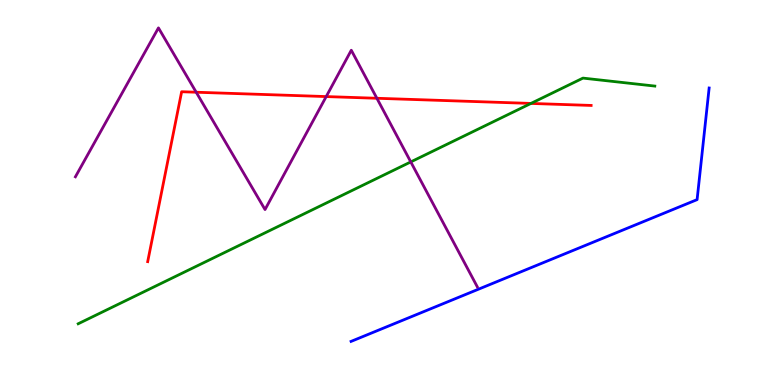[{'lines': ['blue', 'red'], 'intersections': []}, {'lines': ['green', 'red'], 'intersections': [{'x': 6.85, 'y': 7.31}]}, {'lines': ['purple', 'red'], 'intersections': [{'x': 2.53, 'y': 7.6}, {'x': 4.21, 'y': 7.49}, {'x': 4.86, 'y': 7.45}]}, {'lines': ['blue', 'green'], 'intersections': []}, {'lines': ['blue', 'purple'], 'intersections': []}, {'lines': ['green', 'purple'], 'intersections': [{'x': 5.3, 'y': 5.79}]}]